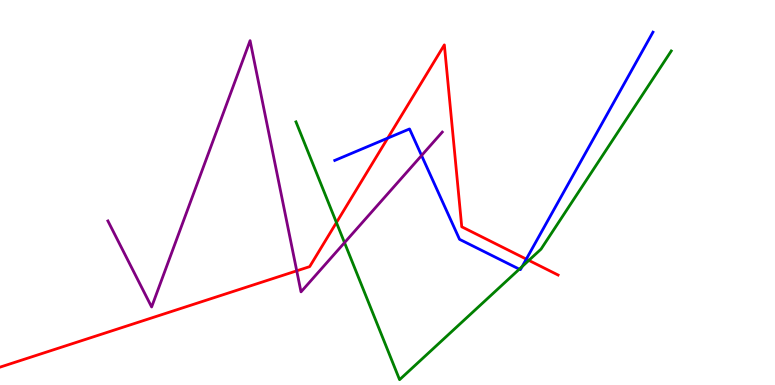[{'lines': ['blue', 'red'], 'intersections': [{'x': 5.0, 'y': 6.41}, {'x': 6.79, 'y': 3.27}]}, {'lines': ['green', 'red'], 'intersections': [{'x': 4.34, 'y': 4.22}, {'x': 6.82, 'y': 3.24}]}, {'lines': ['purple', 'red'], 'intersections': [{'x': 3.83, 'y': 2.97}]}, {'lines': ['blue', 'green'], 'intersections': [{'x': 6.7, 'y': 3.01}, {'x': 6.74, 'y': 3.08}]}, {'lines': ['blue', 'purple'], 'intersections': [{'x': 5.44, 'y': 5.96}]}, {'lines': ['green', 'purple'], 'intersections': [{'x': 4.45, 'y': 3.7}]}]